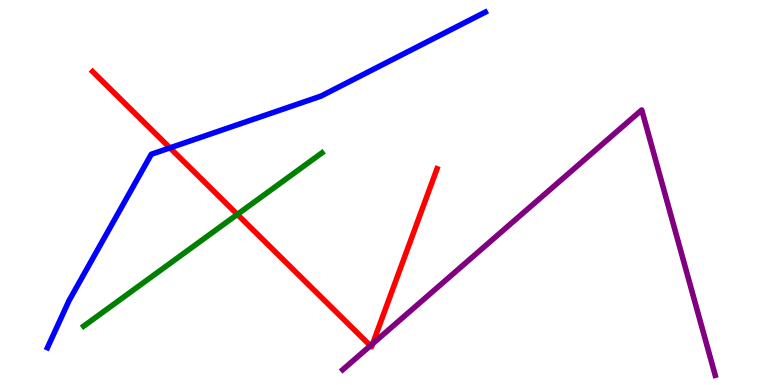[{'lines': ['blue', 'red'], 'intersections': [{'x': 2.19, 'y': 6.16}]}, {'lines': ['green', 'red'], 'intersections': [{'x': 3.06, 'y': 4.43}]}, {'lines': ['purple', 'red'], 'intersections': [{'x': 4.78, 'y': 1.02}, {'x': 4.81, 'y': 1.07}]}, {'lines': ['blue', 'green'], 'intersections': []}, {'lines': ['blue', 'purple'], 'intersections': []}, {'lines': ['green', 'purple'], 'intersections': []}]